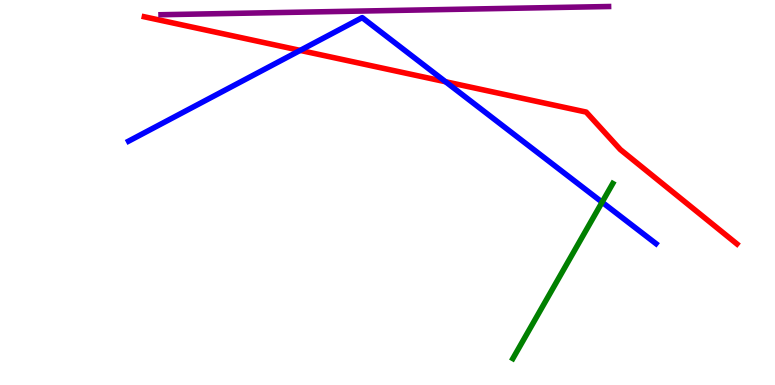[{'lines': ['blue', 'red'], 'intersections': [{'x': 3.87, 'y': 8.69}, {'x': 5.75, 'y': 7.88}]}, {'lines': ['green', 'red'], 'intersections': []}, {'lines': ['purple', 'red'], 'intersections': []}, {'lines': ['blue', 'green'], 'intersections': [{'x': 7.77, 'y': 4.75}]}, {'lines': ['blue', 'purple'], 'intersections': []}, {'lines': ['green', 'purple'], 'intersections': []}]